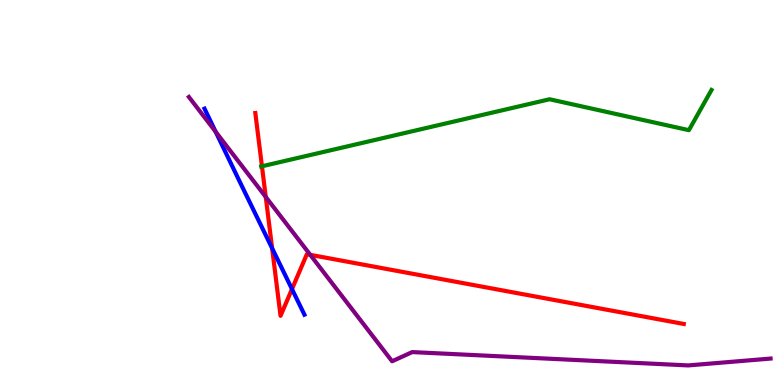[{'lines': ['blue', 'red'], 'intersections': [{'x': 3.51, 'y': 3.55}, {'x': 3.77, 'y': 2.49}]}, {'lines': ['green', 'red'], 'intersections': [{'x': 3.38, 'y': 5.68}]}, {'lines': ['purple', 'red'], 'intersections': [{'x': 3.43, 'y': 4.88}, {'x': 4.0, 'y': 3.38}]}, {'lines': ['blue', 'green'], 'intersections': []}, {'lines': ['blue', 'purple'], 'intersections': [{'x': 2.78, 'y': 6.58}]}, {'lines': ['green', 'purple'], 'intersections': []}]